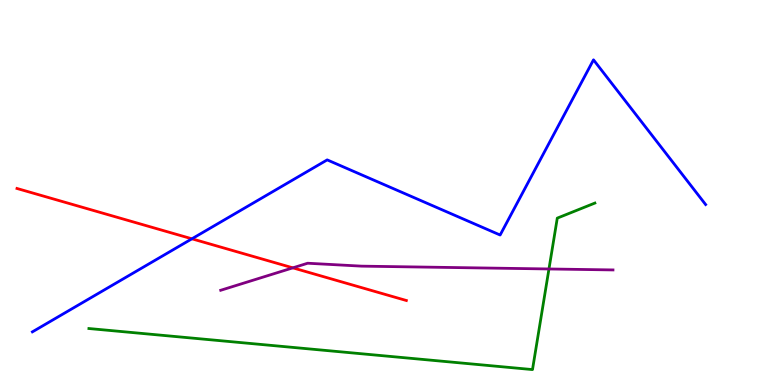[{'lines': ['blue', 'red'], 'intersections': [{'x': 2.48, 'y': 3.8}]}, {'lines': ['green', 'red'], 'intersections': []}, {'lines': ['purple', 'red'], 'intersections': [{'x': 3.78, 'y': 3.04}]}, {'lines': ['blue', 'green'], 'intersections': []}, {'lines': ['blue', 'purple'], 'intersections': []}, {'lines': ['green', 'purple'], 'intersections': [{'x': 7.08, 'y': 3.01}]}]